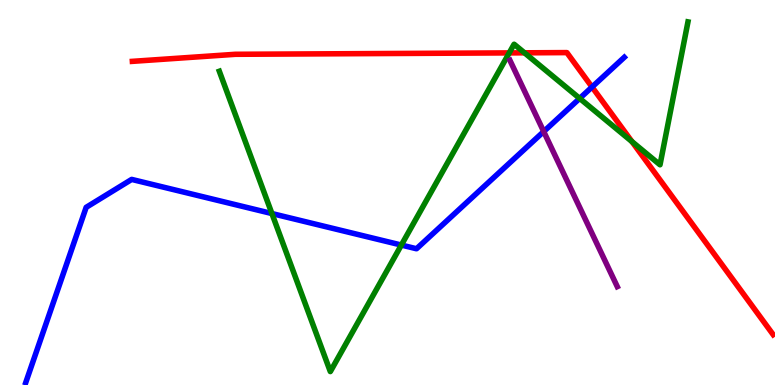[{'lines': ['blue', 'red'], 'intersections': [{'x': 7.64, 'y': 7.74}]}, {'lines': ['green', 'red'], 'intersections': [{'x': 6.57, 'y': 8.63}, {'x': 6.77, 'y': 8.63}, {'x': 8.15, 'y': 6.32}]}, {'lines': ['purple', 'red'], 'intersections': []}, {'lines': ['blue', 'green'], 'intersections': [{'x': 3.51, 'y': 4.45}, {'x': 5.18, 'y': 3.63}, {'x': 7.48, 'y': 7.44}]}, {'lines': ['blue', 'purple'], 'intersections': [{'x': 7.02, 'y': 6.58}]}, {'lines': ['green', 'purple'], 'intersections': []}]